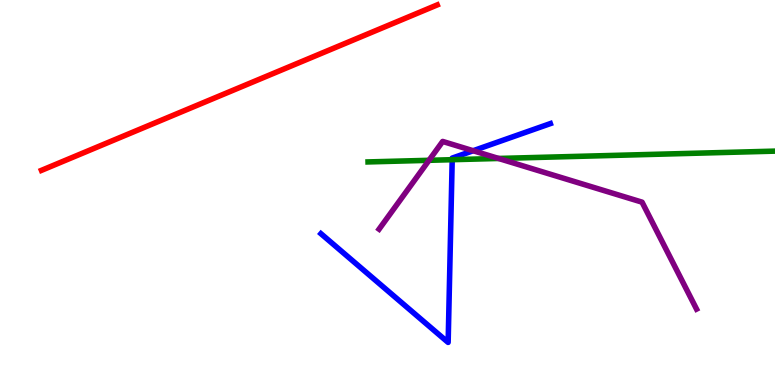[{'lines': ['blue', 'red'], 'intersections': []}, {'lines': ['green', 'red'], 'intersections': []}, {'lines': ['purple', 'red'], 'intersections': []}, {'lines': ['blue', 'green'], 'intersections': [{'x': 5.83, 'y': 5.85}]}, {'lines': ['blue', 'purple'], 'intersections': [{'x': 6.11, 'y': 6.08}]}, {'lines': ['green', 'purple'], 'intersections': [{'x': 5.54, 'y': 5.84}, {'x': 6.43, 'y': 5.88}]}]